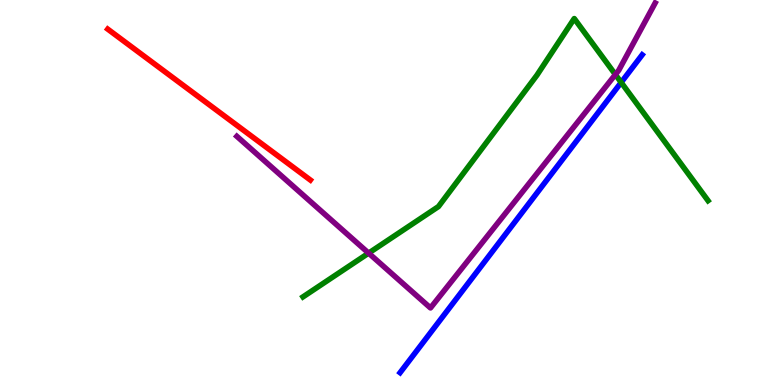[{'lines': ['blue', 'red'], 'intersections': []}, {'lines': ['green', 'red'], 'intersections': []}, {'lines': ['purple', 'red'], 'intersections': []}, {'lines': ['blue', 'green'], 'intersections': [{'x': 8.02, 'y': 7.86}]}, {'lines': ['blue', 'purple'], 'intersections': []}, {'lines': ['green', 'purple'], 'intersections': [{'x': 4.76, 'y': 3.43}, {'x': 7.94, 'y': 8.06}]}]